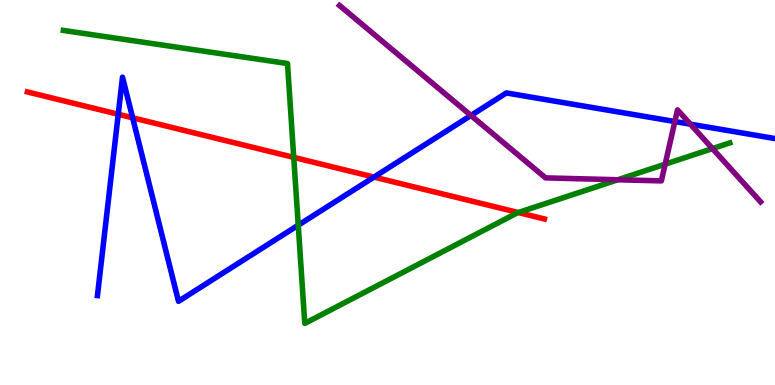[{'lines': ['blue', 'red'], 'intersections': [{'x': 1.53, 'y': 7.03}, {'x': 1.71, 'y': 6.94}, {'x': 4.83, 'y': 5.4}]}, {'lines': ['green', 'red'], 'intersections': [{'x': 3.79, 'y': 5.91}, {'x': 6.69, 'y': 4.48}]}, {'lines': ['purple', 'red'], 'intersections': []}, {'lines': ['blue', 'green'], 'intersections': [{'x': 3.85, 'y': 4.15}]}, {'lines': ['blue', 'purple'], 'intersections': [{'x': 6.08, 'y': 7.0}, {'x': 8.71, 'y': 6.84}, {'x': 8.91, 'y': 6.77}]}, {'lines': ['green', 'purple'], 'intersections': [{'x': 7.97, 'y': 5.33}, {'x': 8.58, 'y': 5.74}, {'x': 9.19, 'y': 6.14}]}]